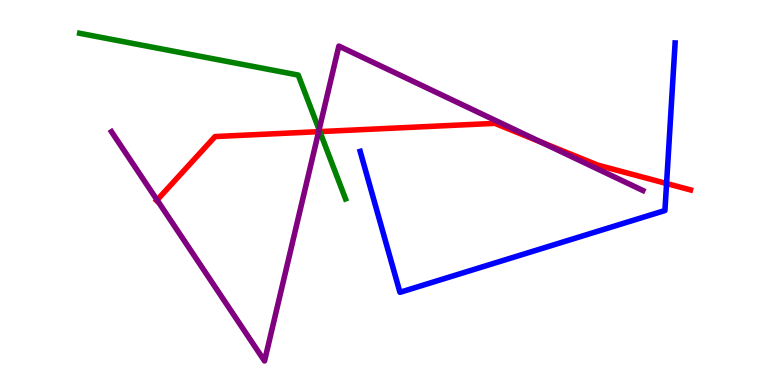[{'lines': ['blue', 'red'], 'intersections': [{'x': 8.6, 'y': 5.23}]}, {'lines': ['green', 'red'], 'intersections': [{'x': 4.13, 'y': 6.58}]}, {'lines': ['purple', 'red'], 'intersections': [{'x': 2.03, 'y': 4.8}, {'x': 4.11, 'y': 6.58}, {'x': 6.98, 'y': 6.31}]}, {'lines': ['blue', 'green'], 'intersections': []}, {'lines': ['blue', 'purple'], 'intersections': []}, {'lines': ['green', 'purple'], 'intersections': [{'x': 4.12, 'y': 6.63}]}]